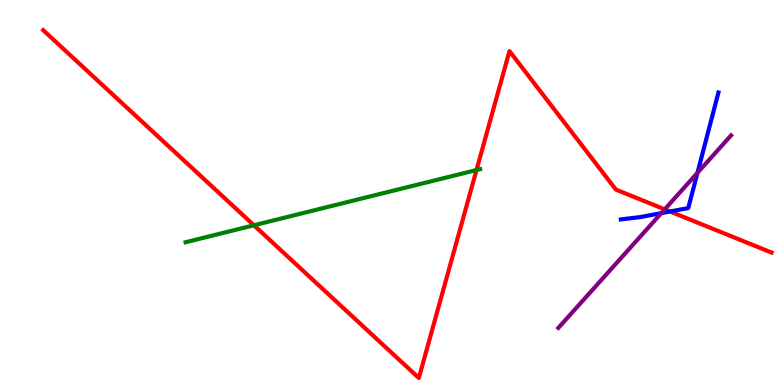[{'lines': ['blue', 'red'], 'intersections': [{'x': 8.65, 'y': 4.51}]}, {'lines': ['green', 'red'], 'intersections': [{'x': 3.28, 'y': 4.15}, {'x': 6.15, 'y': 5.58}]}, {'lines': ['purple', 'red'], 'intersections': [{'x': 8.58, 'y': 4.56}]}, {'lines': ['blue', 'green'], 'intersections': []}, {'lines': ['blue', 'purple'], 'intersections': [{'x': 8.53, 'y': 4.46}, {'x': 9.0, 'y': 5.51}]}, {'lines': ['green', 'purple'], 'intersections': []}]